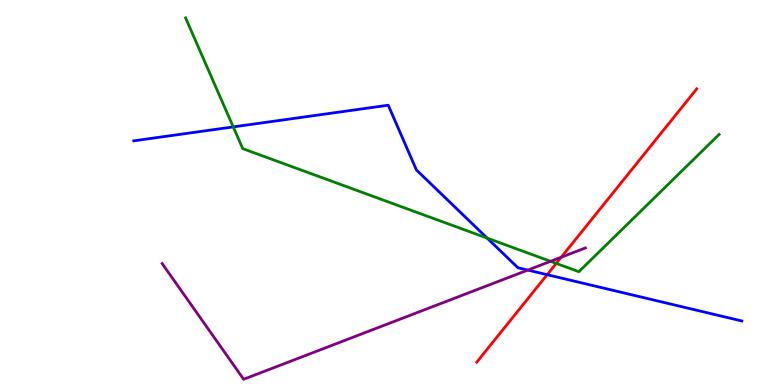[{'lines': ['blue', 'red'], 'intersections': [{'x': 7.06, 'y': 2.87}]}, {'lines': ['green', 'red'], 'intersections': [{'x': 7.18, 'y': 3.16}]}, {'lines': ['purple', 'red'], 'intersections': [{'x': 7.24, 'y': 3.32}]}, {'lines': ['blue', 'green'], 'intersections': [{'x': 3.01, 'y': 6.7}, {'x': 6.29, 'y': 3.81}]}, {'lines': ['blue', 'purple'], 'intersections': [{'x': 6.81, 'y': 2.98}]}, {'lines': ['green', 'purple'], 'intersections': [{'x': 7.1, 'y': 3.21}]}]